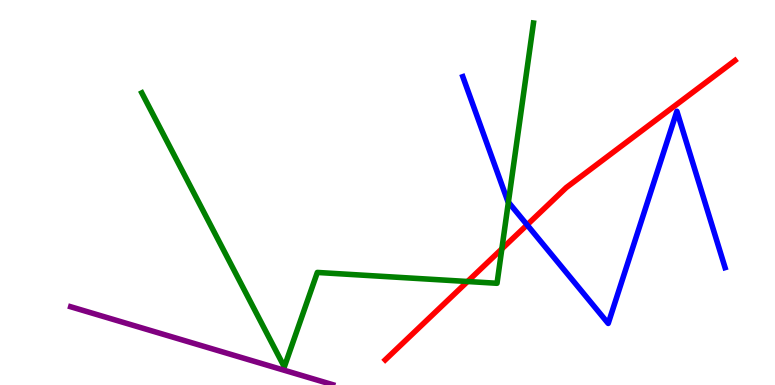[{'lines': ['blue', 'red'], 'intersections': [{'x': 6.8, 'y': 4.16}]}, {'lines': ['green', 'red'], 'intersections': [{'x': 6.03, 'y': 2.69}, {'x': 6.48, 'y': 3.54}]}, {'lines': ['purple', 'red'], 'intersections': []}, {'lines': ['blue', 'green'], 'intersections': [{'x': 6.56, 'y': 4.75}]}, {'lines': ['blue', 'purple'], 'intersections': []}, {'lines': ['green', 'purple'], 'intersections': []}]